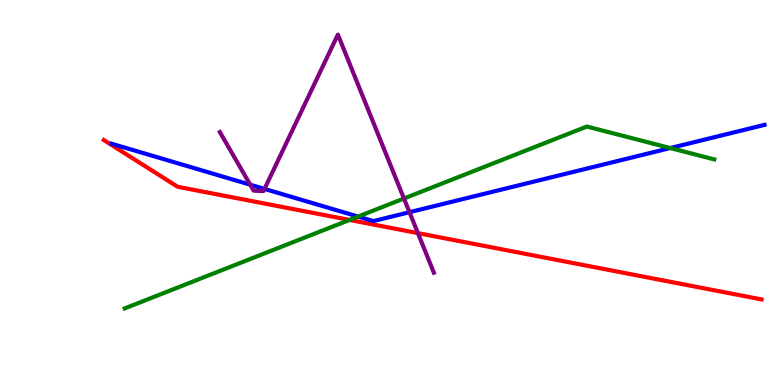[{'lines': ['blue', 'red'], 'intersections': []}, {'lines': ['green', 'red'], 'intersections': [{'x': 4.51, 'y': 4.29}]}, {'lines': ['purple', 'red'], 'intersections': [{'x': 5.39, 'y': 3.94}]}, {'lines': ['blue', 'green'], 'intersections': [{'x': 4.62, 'y': 4.37}, {'x': 8.65, 'y': 6.15}]}, {'lines': ['blue', 'purple'], 'intersections': [{'x': 3.23, 'y': 5.2}, {'x': 3.41, 'y': 5.09}, {'x': 5.28, 'y': 4.49}]}, {'lines': ['green', 'purple'], 'intersections': [{'x': 5.21, 'y': 4.84}]}]